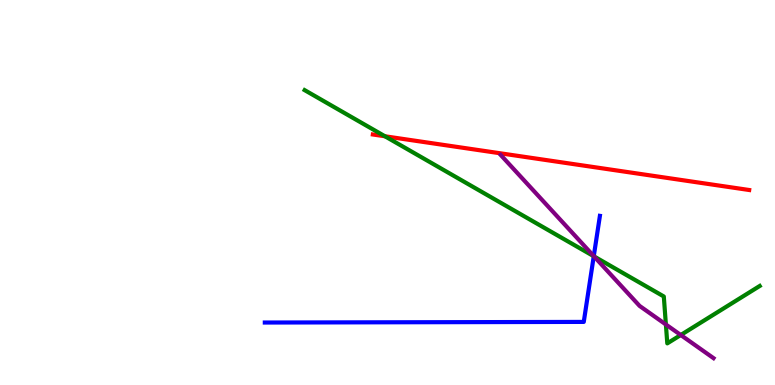[{'lines': ['blue', 'red'], 'intersections': []}, {'lines': ['green', 'red'], 'intersections': [{'x': 4.97, 'y': 6.46}]}, {'lines': ['purple', 'red'], 'intersections': []}, {'lines': ['blue', 'green'], 'intersections': [{'x': 7.66, 'y': 3.34}]}, {'lines': ['blue', 'purple'], 'intersections': [{'x': 7.66, 'y': 3.35}]}, {'lines': ['green', 'purple'], 'intersections': [{'x': 7.66, 'y': 3.34}, {'x': 8.59, 'y': 1.57}, {'x': 8.78, 'y': 1.3}]}]